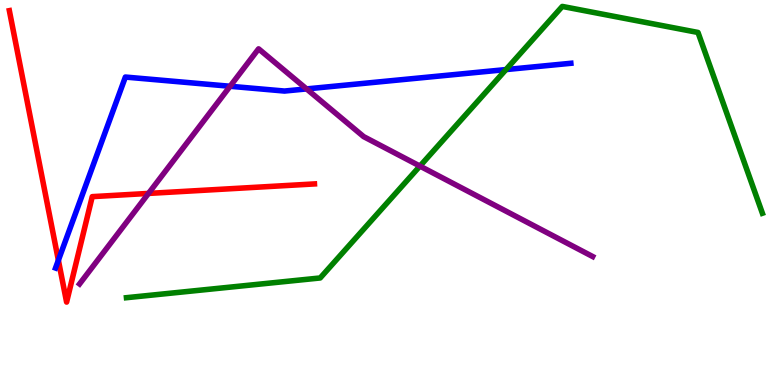[{'lines': ['blue', 'red'], 'intersections': [{'x': 0.753, 'y': 3.24}]}, {'lines': ['green', 'red'], 'intersections': []}, {'lines': ['purple', 'red'], 'intersections': [{'x': 1.92, 'y': 4.98}]}, {'lines': ['blue', 'green'], 'intersections': [{'x': 6.53, 'y': 8.19}]}, {'lines': ['blue', 'purple'], 'intersections': [{'x': 2.97, 'y': 7.76}, {'x': 3.96, 'y': 7.69}]}, {'lines': ['green', 'purple'], 'intersections': [{'x': 5.42, 'y': 5.69}]}]